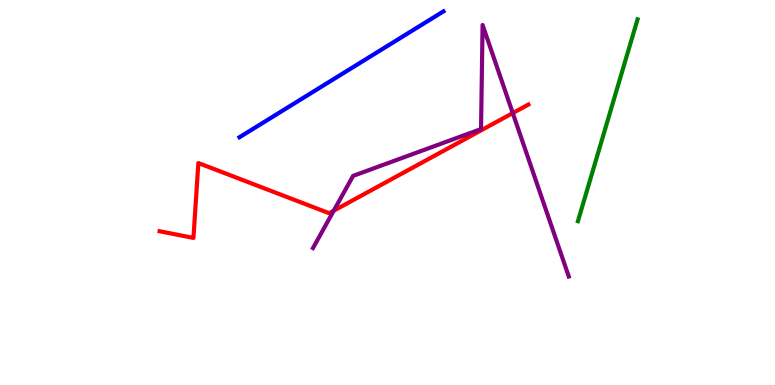[{'lines': ['blue', 'red'], 'intersections': []}, {'lines': ['green', 'red'], 'intersections': []}, {'lines': ['purple', 'red'], 'intersections': [{'x': 4.31, 'y': 4.53}, {'x': 6.62, 'y': 7.06}]}, {'lines': ['blue', 'green'], 'intersections': []}, {'lines': ['blue', 'purple'], 'intersections': []}, {'lines': ['green', 'purple'], 'intersections': []}]